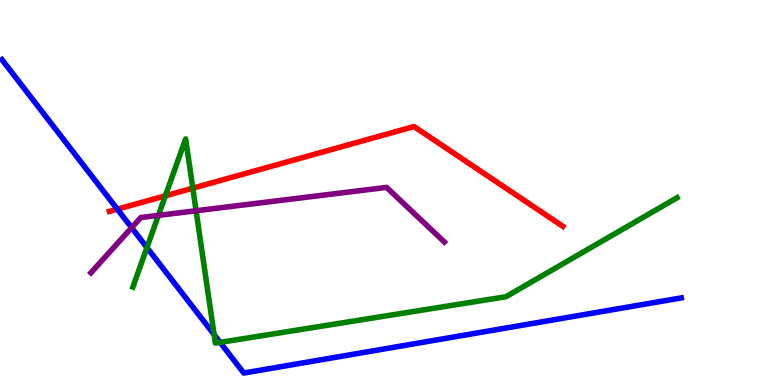[{'lines': ['blue', 'red'], 'intersections': [{'x': 1.51, 'y': 4.57}]}, {'lines': ['green', 'red'], 'intersections': [{'x': 2.13, 'y': 4.91}, {'x': 2.49, 'y': 5.11}]}, {'lines': ['purple', 'red'], 'intersections': []}, {'lines': ['blue', 'green'], 'intersections': [{'x': 1.9, 'y': 3.57}, {'x': 2.76, 'y': 1.31}, {'x': 2.84, 'y': 1.11}]}, {'lines': ['blue', 'purple'], 'intersections': [{'x': 1.7, 'y': 4.09}]}, {'lines': ['green', 'purple'], 'intersections': [{'x': 2.04, 'y': 4.41}, {'x': 2.53, 'y': 4.53}]}]